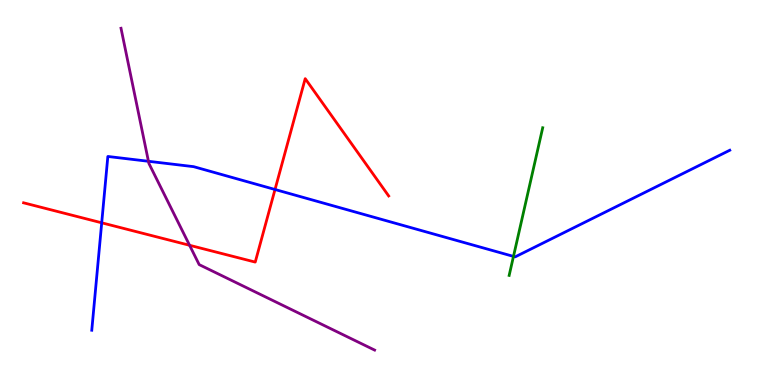[{'lines': ['blue', 'red'], 'intersections': [{'x': 1.31, 'y': 4.21}, {'x': 3.55, 'y': 5.08}]}, {'lines': ['green', 'red'], 'intersections': []}, {'lines': ['purple', 'red'], 'intersections': [{'x': 2.45, 'y': 3.63}]}, {'lines': ['blue', 'green'], 'intersections': [{'x': 6.63, 'y': 3.34}]}, {'lines': ['blue', 'purple'], 'intersections': [{'x': 1.92, 'y': 5.81}]}, {'lines': ['green', 'purple'], 'intersections': []}]